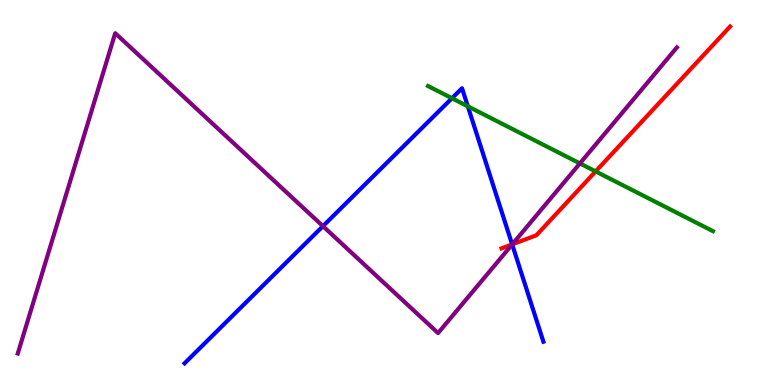[{'lines': ['blue', 'red'], 'intersections': [{'x': 6.61, 'y': 3.65}]}, {'lines': ['green', 'red'], 'intersections': [{'x': 7.69, 'y': 5.55}]}, {'lines': ['purple', 'red'], 'intersections': [{'x': 6.61, 'y': 3.65}]}, {'lines': ['blue', 'green'], 'intersections': [{'x': 5.83, 'y': 7.45}, {'x': 6.04, 'y': 7.24}]}, {'lines': ['blue', 'purple'], 'intersections': [{'x': 4.17, 'y': 4.13}, {'x': 6.61, 'y': 3.65}]}, {'lines': ['green', 'purple'], 'intersections': [{'x': 7.48, 'y': 5.76}]}]